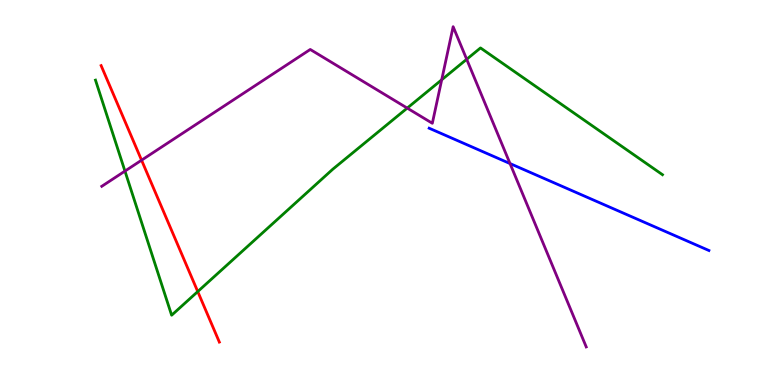[{'lines': ['blue', 'red'], 'intersections': []}, {'lines': ['green', 'red'], 'intersections': [{'x': 2.55, 'y': 2.43}]}, {'lines': ['purple', 'red'], 'intersections': [{'x': 1.83, 'y': 5.84}]}, {'lines': ['blue', 'green'], 'intersections': []}, {'lines': ['blue', 'purple'], 'intersections': [{'x': 6.58, 'y': 5.75}]}, {'lines': ['green', 'purple'], 'intersections': [{'x': 1.61, 'y': 5.56}, {'x': 5.25, 'y': 7.19}, {'x': 5.7, 'y': 7.93}, {'x': 6.02, 'y': 8.46}]}]